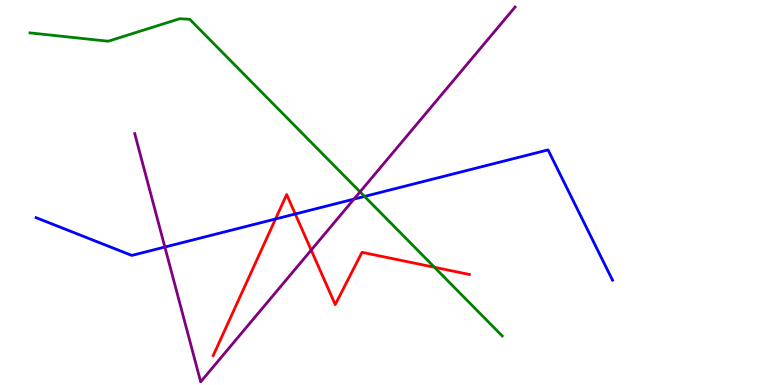[{'lines': ['blue', 'red'], 'intersections': [{'x': 3.55, 'y': 4.31}, {'x': 3.81, 'y': 4.44}]}, {'lines': ['green', 'red'], 'intersections': [{'x': 5.61, 'y': 3.06}]}, {'lines': ['purple', 'red'], 'intersections': [{'x': 4.02, 'y': 3.5}]}, {'lines': ['blue', 'green'], 'intersections': [{'x': 4.7, 'y': 4.9}]}, {'lines': ['blue', 'purple'], 'intersections': [{'x': 2.13, 'y': 3.58}, {'x': 4.57, 'y': 4.83}]}, {'lines': ['green', 'purple'], 'intersections': [{'x': 4.65, 'y': 5.02}]}]